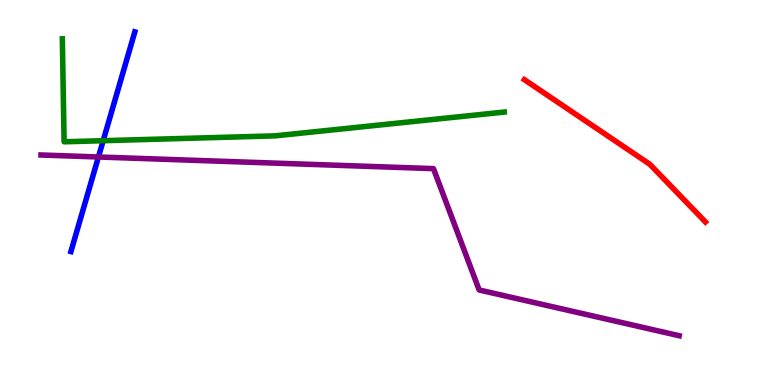[{'lines': ['blue', 'red'], 'intersections': []}, {'lines': ['green', 'red'], 'intersections': []}, {'lines': ['purple', 'red'], 'intersections': []}, {'lines': ['blue', 'green'], 'intersections': [{'x': 1.33, 'y': 6.35}]}, {'lines': ['blue', 'purple'], 'intersections': [{'x': 1.27, 'y': 5.92}]}, {'lines': ['green', 'purple'], 'intersections': []}]